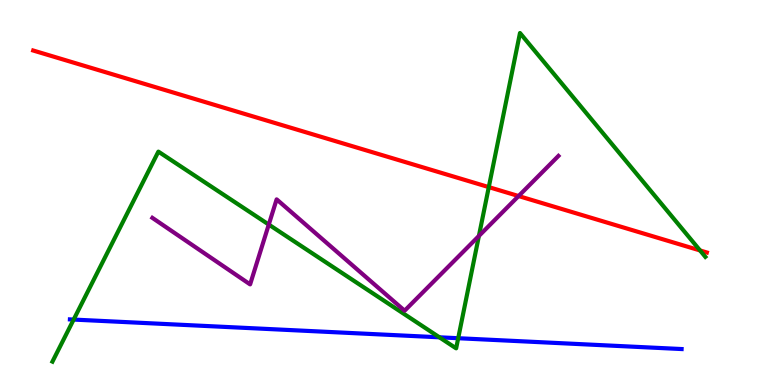[{'lines': ['blue', 'red'], 'intersections': []}, {'lines': ['green', 'red'], 'intersections': [{'x': 6.31, 'y': 5.14}, {'x': 9.03, 'y': 3.49}]}, {'lines': ['purple', 'red'], 'intersections': [{'x': 6.69, 'y': 4.91}]}, {'lines': ['blue', 'green'], 'intersections': [{'x': 0.95, 'y': 1.7}, {'x': 5.67, 'y': 1.24}, {'x': 5.91, 'y': 1.22}]}, {'lines': ['blue', 'purple'], 'intersections': []}, {'lines': ['green', 'purple'], 'intersections': [{'x': 3.47, 'y': 4.17}, {'x': 6.18, 'y': 3.87}]}]